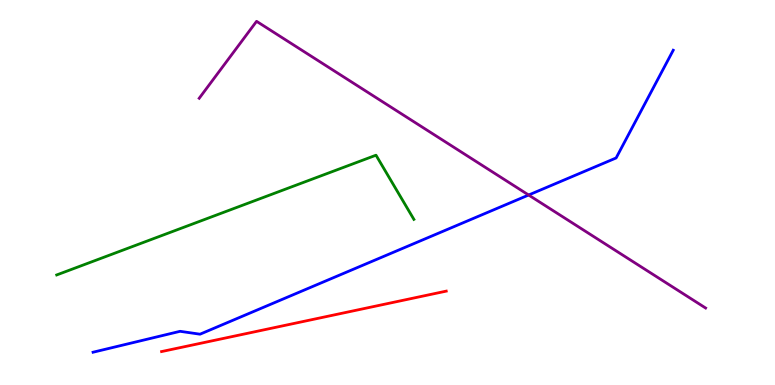[{'lines': ['blue', 'red'], 'intersections': []}, {'lines': ['green', 'red'], 'intersections': []}, {'lines': ['purple', 'red'], 'intersections': []}, {'lines': ['blue', 'green'], 'intersections': []}, {'lines': ['blue', 'purple'], 'intersections': [{'x': 6.82, 'y': 4.93}]}, {'lines': ['green', 'purple'], 'intersections': []}]